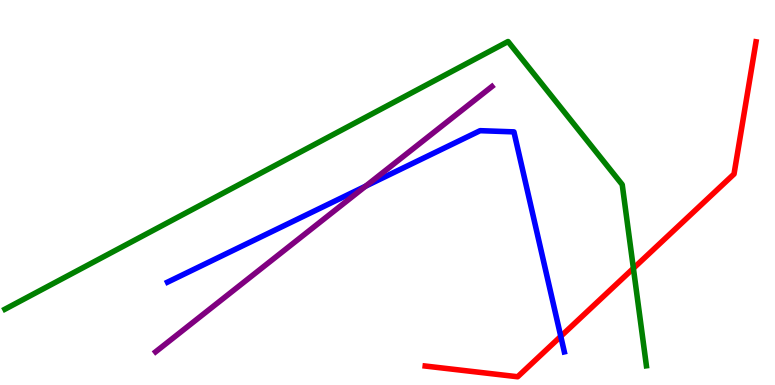[{'lines': ['blue', 'red'], 'intersections': [{'x': 7.24, 'y': 1.26}]}, {'lines': ['green', 'red'], 'intersections': [{'x': 8.17, 'y': 3.03}]}, {'lines': ['purple', 'red'], 'intersections': []}, {'lines': ['blue', 'green'], 'intersections': []}, {'lines': ['blue', 'purple'], 'intersections': [{'x': 4.72, 'y': 5.16}]}, {'lines': ['green', 'purple'], 'intersections': []}]